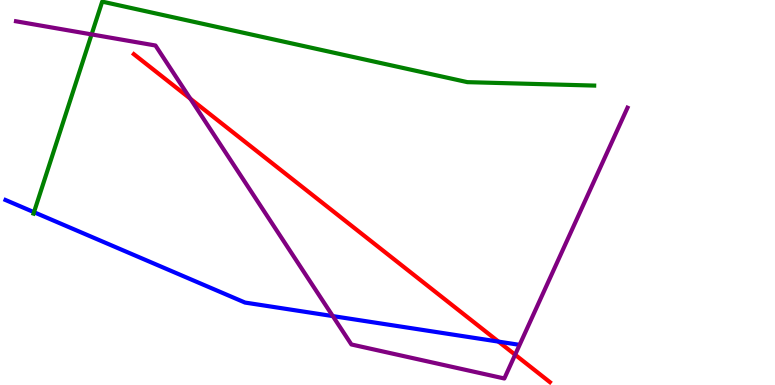[{'lines': ['blue', 'red'], 'intersections': [{'x': 6.43, 'y': 1.13}]}, {'lines': ['green', 'red'], 'intersections': []}, {'lines': ['purple', 'red'], 'intersections': [{'x': 2.46, 'y': 7.44}, {'x': 6.65, 'y': 0.786}]}, {'lines': ['blue', 'green'], 'intersections': [{'x': 0.439, 'y': 4.49}]}, {'lines': ['blue', 'purple'], 'intersections': [{'x': 4.29, 'y': 1.79}]}, {'lines': ['green', 'purple'], 'intersections': [{'x': 1.18, 'y': 9.11}]}]